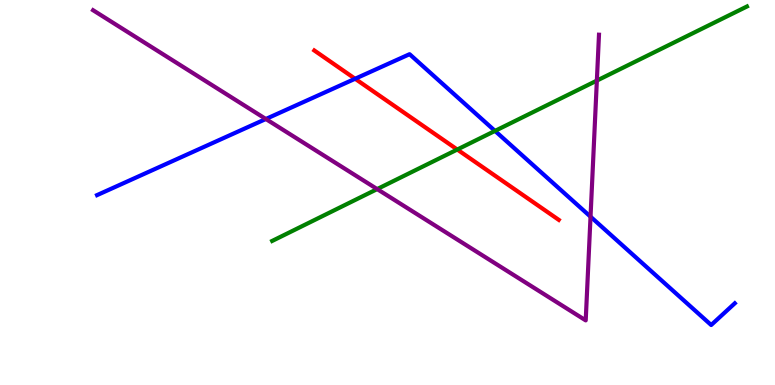[{'lines': ['blue', 'red'], 'intersections': [{'x': 4.58, 'y': 7.95}]}, {'lines': ['green', 'red'], 'intersections': [{'x': 5.9, 'y': 6.12}]}, {'lines': ['purple', 'red'], 'intersections': []}, {'lines': ['blue', 'green'], 'intersections': [{'x': 6.39, 'y': 6.6}]}, {'lines': ['blue', 'purple'], 'intersections': [{'x': 3.43, 'y': 6.91}, {'x': 7.62, 'y': 4.37}]}, {'lines': ['green', 'purple'], 'intersections': [{'x': 4.87, 'y': 5.09}, {'x': 7.7, 'y': 7.91}]}]